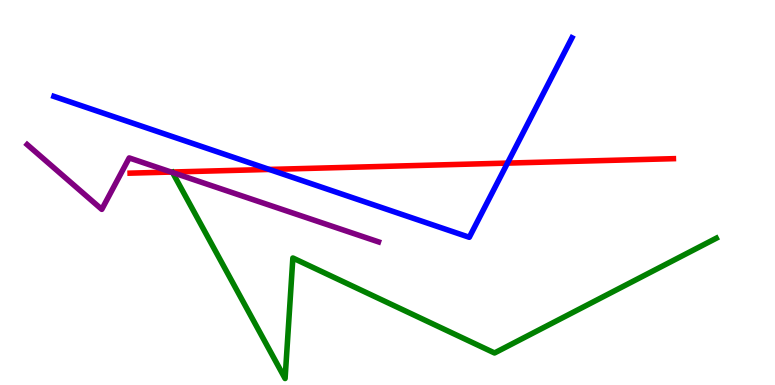[{'lines': ['blue', 'red'], 'intersections': [{'x': 3.47, 'y': 5.6}, {'x': 6.55, 'y': 5.76}]}, {'lines': ['green', 'red'], 'intersections': []}, {'lines': ['purple', 'red'], 'intersections': [{'x': 2.21, 'y': 5.53}]}, {'lines': ['blue', 'green'], 'intersections': []}, {'lines': ['blue', 'purple'], 'intersections': []}, {'lines': ['green', 'purple'], 'intersections': [{'x': 2.23, 'y': 5.52}]}]